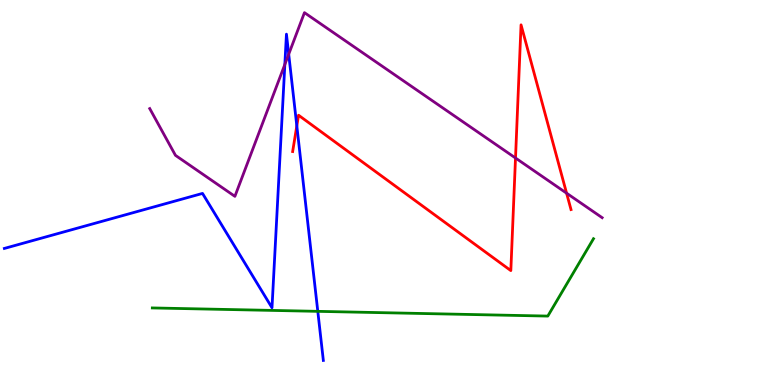[{'lines': ['blue', 'red'], 'intersections': [{'x': 3.83, 'y': 6.73}]}, {'lines': ['green', 'red'], 'intersections': []}, {'lines': ['purple', 'red'], 'intersections': [{'x': 6.65, 'y': 5.9}, {'x': 7.31, 'y': 4.98}]}, {'lines': ['blue', 'green'], 'intersections': [{'x': 4.1, 'y': 1.91}]}, {'lines': ['blue', 'purple'], 'intersections': [{'x': 3.68, 'y': 8.33}, {'x': 3.73, 'y': 8.59}]}, {'lines': ['green', 'purple'], 'intersections': []}]